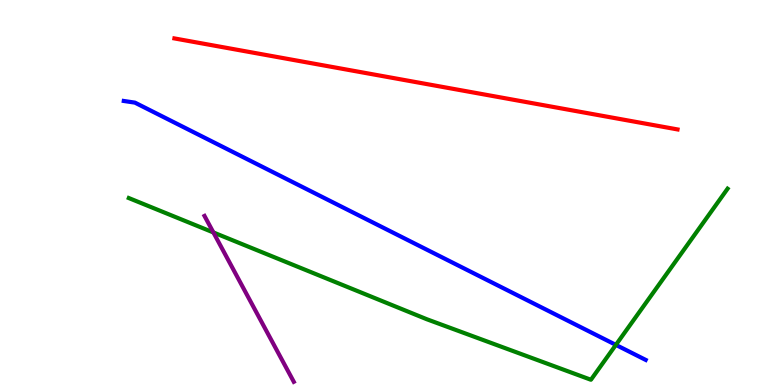[{'lines': ['blue', 'red'], 'intersections': []}, {'lines': ['green', 'red'], 'intersections': []}, {'lines': ['purple', 'red'], 'intersections': []}, {'lines': ['blue', 'green'], 'intersections': [{'x': 7.95, 'y': 1.04}]}, {'lines': ['blue', 'purple'], 'intersections': []}, {'lines': ['green', 'purple'], 'intersections': [{'x': 2.75, 'y': 3.96}]}]